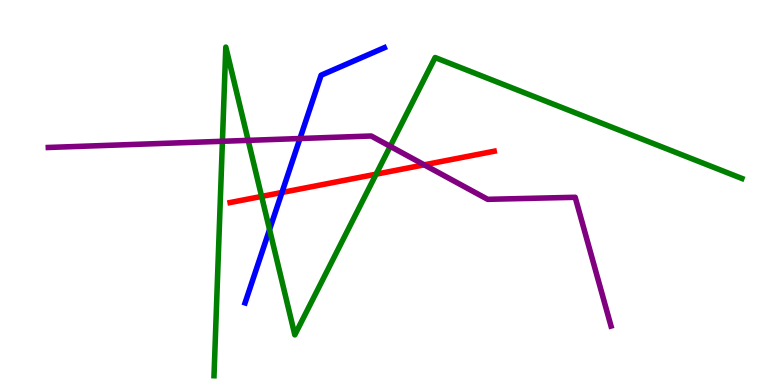[{'lines': ['blue', 'red'], 'intersections': [{'x': 3.64, 'y': 5.0}]}, {'lines': ['green', 'red'], 'intersections': [{'x': 3.38, 'y': 4.9}, {'x': 4.85, 'y': 5.48}]}, {'lines': ['purple', 'red'], 'intersections': [{'x': 5.47, 'y': 5.72}]}, {'lines': ['blue', 'green'], 'intersections': [{'x': 3.48, 'y': 4.04}]}, {'lines': ['blue', 'purple'], 'intersections': [{'x': 3.87, 'y': 6.4}]}, {'lines': ['green', 'purple'], 'intersections': [{'x': 2.87, 'y': 6.33}, {'x': 3.2, 'y': 6.35}, {'x': 5.03, 'y': 6.2}]}]